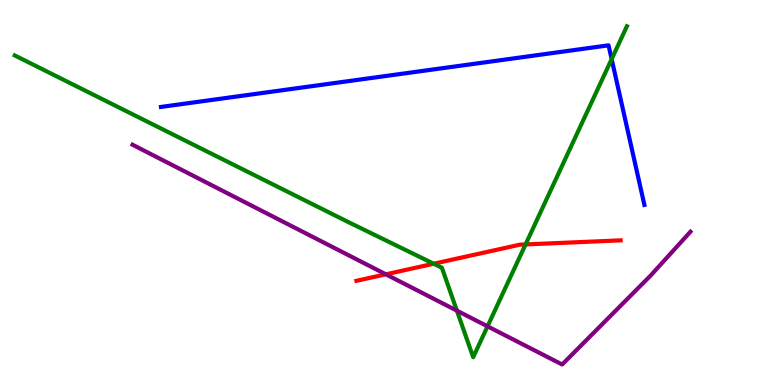[{'lines': ['blue', 'red'], 'intersections': []}, {'lines': ['green', 'red'], 'intersections': [{'x': 5.6, 'y': 3.15}, {'x': 6.78, 'y': 3.65}]}, {'lines': ['purple', 'red'], 'intersections': [{'x': 4.98, 'y': 2.88}]}, {'lines': ['blue', 'green'], 'intersections': [{'x': 7.89, 'y': 8.46}]}, {'lines': ['blue', 'purple'], 'intersections': []}, {'lines': ['green', 'purple'], 'intersections': [{'x': 5.9, 'y': 1.93}, {'x': 6.29, 'y': 1.52}]}]